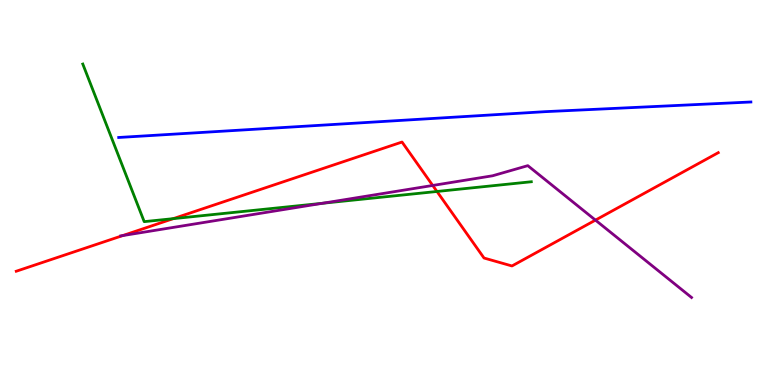[{'lines': ['blue', 'red'], 'intersections': []}, {'lines': ['green', 'red'], 'intersections': [{'x': 2.24, 'y': 4.32}, {'x': 5.64, 'y': 5.03}]}, {'lines': ['purple', 'red'], 'intersections': [{'x': 1.58, 'y': 3.88}, {'x': 5.58, 'y': 5.18}, {'x': 7.68, 'y': 4.28}]}, {'lines': ['blue', 'green'], 'intersections': []}, {'lines': ['blue', 'purple'], 'intersections': []}, {'lines': ['green', 'purple'], 'intersections': [{'x': 4.16, 'y': 4.72}]}]